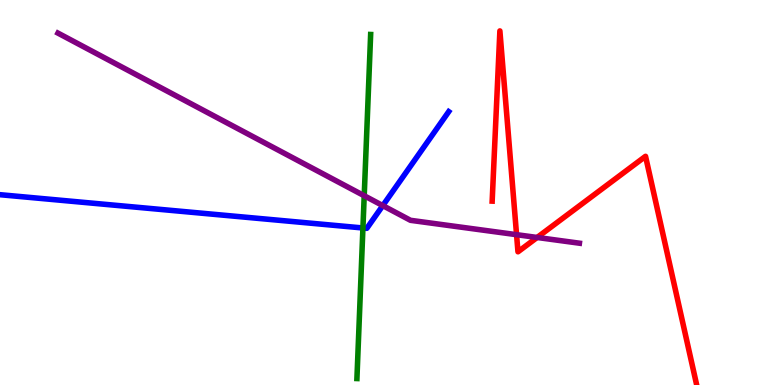[{'lines': ['blue', 'red'], 'intersections': []}, {'lines': ['green', 'red'], 'intersections': []}, {'lines': ['purple', 'red'], 'intersections': [{'x': 6.67, 'y': 3.9}, {'x': 6.93, 'y': 3.83}]}, {'lines': ['blue', 'green'], 'intersections': [{'x': 4.68, 'y': 4.08}]}, {'lines': ['blue', 'purple'], 'intersections': [{'x': 4.94, 'y': 4.66}]}, {'lines': ['green', 'purple'], 'intersections': [{'x': 4.7, 'y': 4.92}]}]